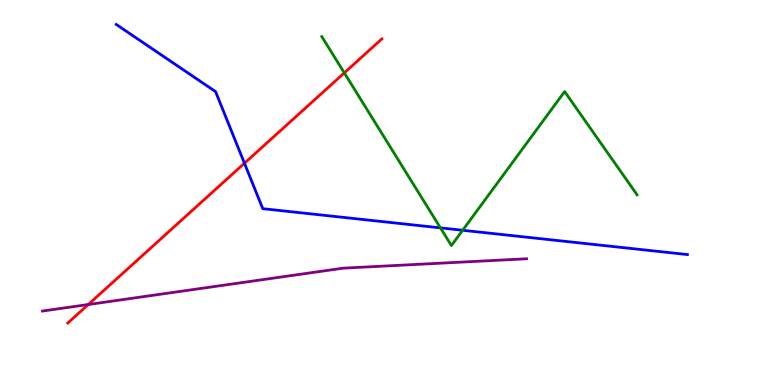[{'lines': ['blue', 'red'], 'intersections': [{'x': 3.15, 'y': 5.76}]}, {'lines': ['green', 'red'], 'intersections': [{'x': 4.44, 'y': 8.11}]}, {'lines': ['purple', 'red'], 'intersections': [{'x': 1.14, 'y': 2.09}]}, {'lines': ['blue', 'green'], 'intersections': [{'x': 5.68, 'y': 4.08}, {'x': 5.97, 'y': 4.02}]}, {'lines': ['blue', 'purple'], 'intersections': []}, {'lines': ['green', 'purple'], 'intersections': []}]